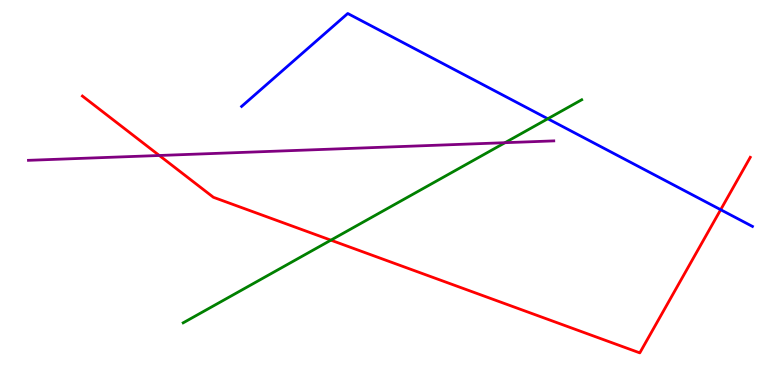[{'lines': ['blue', 'red'], 'intersections': [{'x': 9.3, 'y': 4.55}]}, {'lines': ['green', 'red'], 'intersections': [{'x': 4.27, 'y': 3.76}]}, {'lines': ['purple', 'red'], 'intersections': [{'x': 2.06, 'y': 5.96}]}, {'lines': ['blue', 'green'], 'intersections': [{'x': 7.07, 'y': 6.92}]}, {'lines': ['blue', 'purple'], 'intersections': []}, {'lines': ['green', 'purple'], 'intersections': [{'x': 6.52, 'y': 6.29}]}]